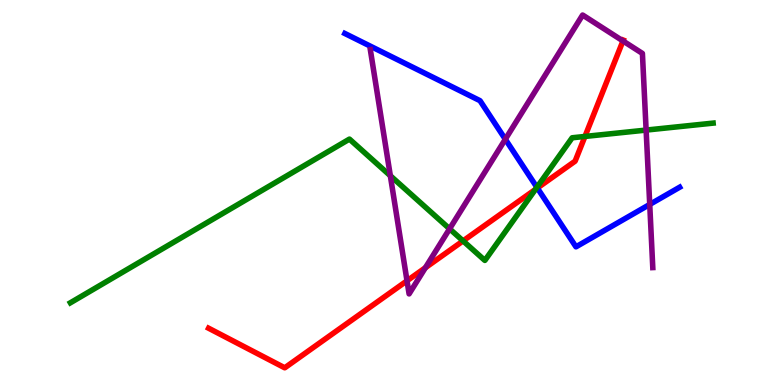[{'lines': ['blue', 'red'], 'intersections': [{'x': 6.93, 'y': 5.12}]}, {'lines': ['green', 'red'], 'intersections': [{'x': 5.98, 'y': 3.74}, {'x': 6.91, 'y': 5.08}, {'x': 7.55, 'y': 6.46}]}, {'lines': ['purple', 'red'], 'intersections': [{'x': 5.25, 'y': 2.71}, {'x': 5.49, 'y': 3.05}, {'x': 8.04, 'y': 8.94}]}, {'lines': ['blue', 'green'], 'intersections': [{'x': 6.93, 'y': 5.13}]}, {'lines': ['blue', 'purple'], 'intersections': [{'x': 6.52, 'y': 6.38}, {'x': 8.38, 'y': 4.69}]}, {'lines': ['green', 'purple'], 'intersections': [{'x': 5.04, 'y': 5.44}, {'x': 5.8, 'y': 4.06}, {'x': 8.34, 'y': 6.62}]}]